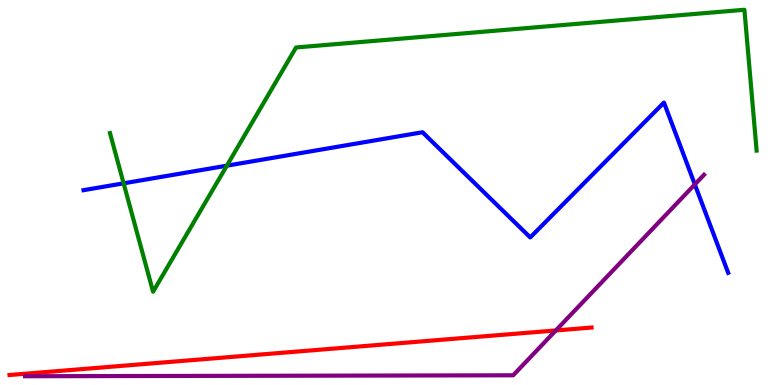[{'lines': ['blue', 'red'], 'intersections': []}, {'lines': ['green', 'red'], 'intersections': []}, {'lines': ['purple', 'red'], 'intersections': [{'x': 7.17, 'y': 1.42}]}, {'lines': ['blue', 'green'], 'intersections': [{'x': 1.6, 'y': 5.24}, {'x': 2.93, 'y': 5.7}]}, {'lines': ['blue', 'purple'], 'intersections': [{'x': 8.97, 'y': 5.21}]}, {'lines': ['green', 'purple'], 'intersections': []}]